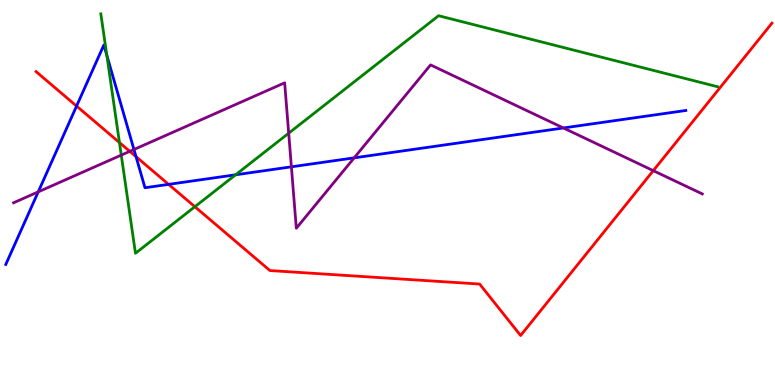[{'lines': ['blue', 'red'], 'intersections': [{'x': 0.988, 'y': 7.25}, {'x': 1.76, 'y': 5.93}, {'x': 2.18, 'y': 5.21}]}, {'lines': ['green', 'red'], 'intersections': [{'x': 1.54, 'y': 6.3}, {'x': 2.51, 'y': 4.63}]}, {'lines': ['purple', 'red'], 'intersections': [{'x': 1.67, 'y': 6.07}, {'x': 8.43, 'y': 5.57}]}, {'lines': ['blue', 'green'], 'intersections': [{'x': 1.38, 'y': 8.56}, {'x': 3.04, 'y': 5.46}]}, {'lines': ['blue', 'purple'], 'intersections': [{'x': 0.493, 'y': 5.02}, {'x': 1.73, 'y': 6.12}, {'x': 3.76, 'y': 5.67}, {'x': 4.57, 'y': 5.9}, {'x': 7.27, 'y': 6.68}]}, {'lines': ['green', 'purple'], 'intersections': [{'x': 1.56, 'y': 5.97}, {'x': 3.73, 'y': 6.54}]}]